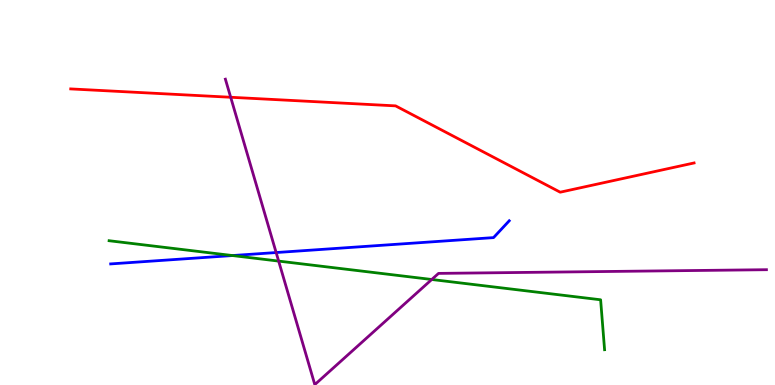[{'lines': ['blue', 'red'], 'intersections': []}, {'lines': ['green', 'red'], 'intersections': []}, {'lines': ['purple', 'red'], 'intersections': [{'x': 2.98, 'y': 7.47}]}, {'lines': ['blue', 'green'], 'intersections': [{'x': 3.0, 'y': 3.36}]}, {'lines': ['blue', 'purple'], 'intersections': [{'x': 3.56, 'y': 3.44}]}, {'lines': ['green', 'purple'], 'intersections': [{'x': 3.6, 'y': 3.22}, {'x': 5.57, 'y': 2.74}]}]